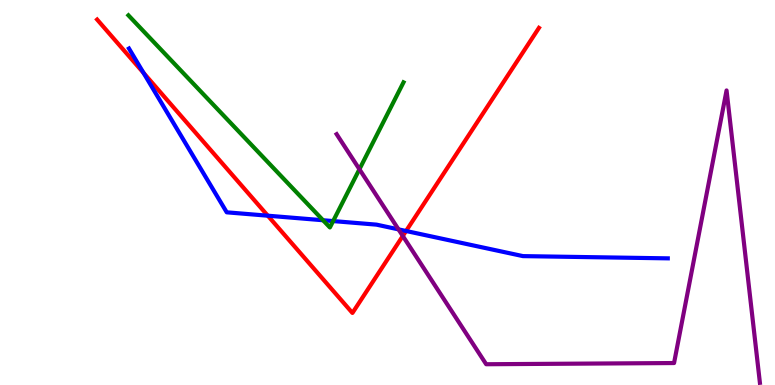[{'lines': ['blue', 'red'], 'intersections': [{'x': 1.85, 'y': 8.11}, {'x': 3.46, 'y': 4.4}, {'x': 5.24, 'y': 4.0}]}, {'lines': ['green', 'red'], 'intersections': []}, {'lines': ['purple', 'red'], 'intersections': [{'x': 5.2, 'y': 3.87}]}, {'lines': ['blue', 'green'], 'intersections': [{'x': 4.17, 'y': 4.28}, {'x': 4.3, 'y': 4.26}]}, {'lines': ['blue', 'purple'], 'intersections': [{'x': 5.14, 'y': 4.04}]}, {'lines': ['green', 'purple'], 'intersections': [{'x': 4.64, 'y': 5.6}]}]